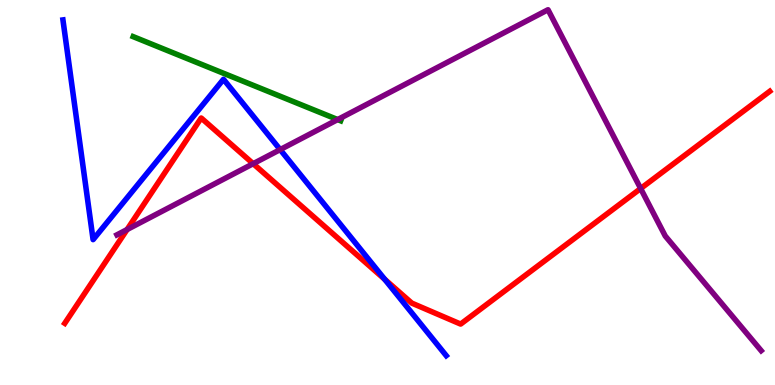[{'lines': ['blue', 'red'], 'intersections': [{'x': 4.96, 'y': 2.75}]}, {'lines': ['green', 'red'], 'intersections': []}, {'lines': ['purple', 'red'], 'intersections': [{'x': 1.64, 'y': 4.04}, {'x': 3.27, 'y': 5.75}, {'x': 8.27, 'y': 5.1}]}, {'lines': ['blue', 'green'], 'intersections': []}, {'lines': ['blue', 'purple'], 'intersections': [{'x': 3.62, 'y': 6.11}]}, {'lines': ['green', 'purple'], 'intersections': [{'x': 4.36, 'y': 6.89}]}]